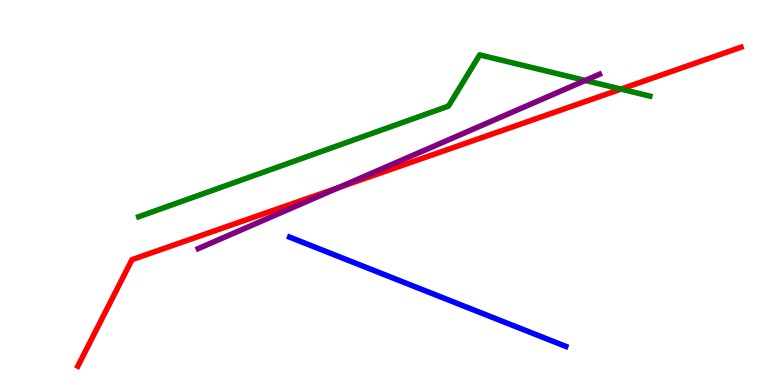[{'lines': ['blue', 'red'], 'intersections': []}, {'lines': ['green', 'red'], 'intersections': [{'x': 8.01, 'y': 7.69}]}, {'lines': ['purple', 'red'], 'intersections': [{'x': 4.37, 'y': 5.13}]}, {'lines': ['blue', 'green'], 'intersections': []}, {'lines': ['blue', 'purple'], 'intersections': []}, {'lines': ['green', 'purple'], 'intersections': [{'x': 7.55, 'y': 7.91}]}]